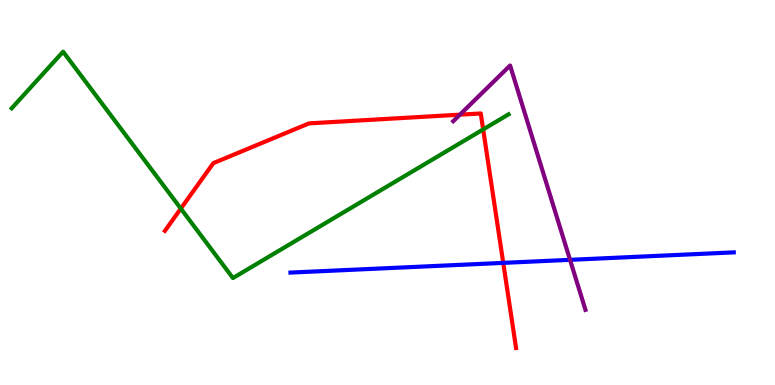[{'lines': ['blue', 'red'], 'intersections': [{'x': 6.49, 'y': 3.17}]}, {'lines': ['green', 'red'], 'intersections': [{'x': 2.33, 'y': 4.58}, {'x': 6.23, 'y': 6.64}]}, {'lines': ['purple', 'red'], 'intersections': [{'x': 5.93, 'y': 7.02}]}, {'lines': ['blue', 'green'], 'intersections': []}, {'lines': ['blue', 'purple'], 'intersections': [{'x': 7.36, 'y': 3.25}]}, {'lines': ['green', 'purple'], 'intersections': []}]